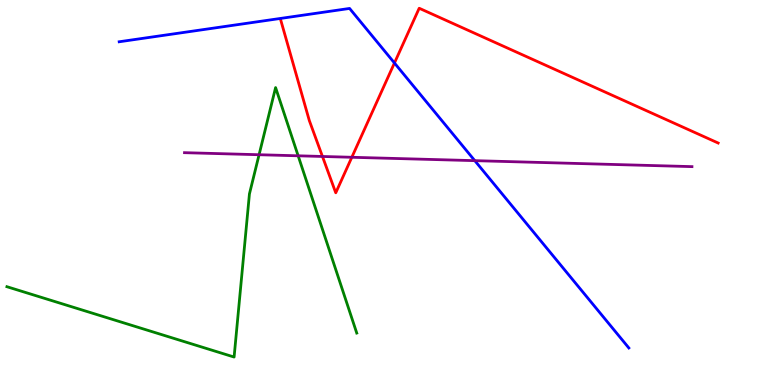[{'lines': ['blue', 'red'], 'intersections': [{'x': 5.09, 'y': 8.36}]}, {'lines': ['green', 'red'], 'intersections': []}, {'lines': ['purple', 'red'], 'intersections': [{'x': 4.16, 'y': 5.94}, {'x': 4.54, 'y': 5.91}]}, {'lines': ['blue', 'green'], 'intersections': []}, {'lines': ['blue', 'purple'], 'intersections': [{'x': 6.13, 'y': 5.83}]}, {'lines': ['green', 'purple'], 'intersections': [{'x': 3.34, 'y': 5.98}, {'x': 3.85, 'y': 5.95}]}]